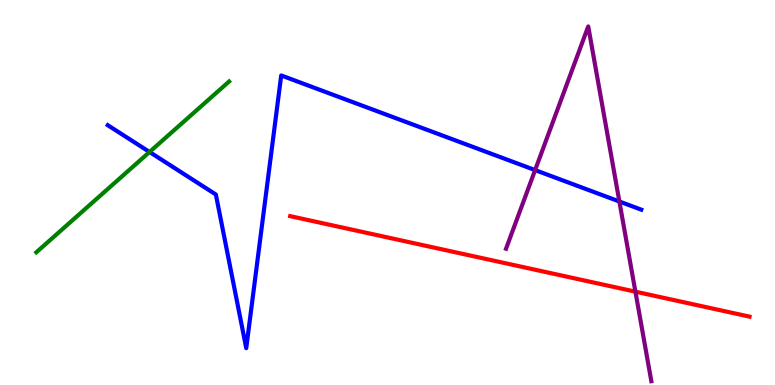[{'lines': ['blue', 'red'], 'intersections': []}, {'lines': ['green', 'red'], 'intersections': []}, {'lines': ['purple', 'red'], 'intersections': [{'x': 8.2, 'y': 2.42}]}, {'lines': ['blue', 'green'], 'intersections': [{'x': 1.93, 'y': 6.05}]}, {'lines': ['blue', 'purple'], 'intersections': [{'x': 6.9, 'y': 5.58}, {'x': 7.99, 'y': 4.77}]}, {'lines': ['green', 'purple'], 'intersections': []}]